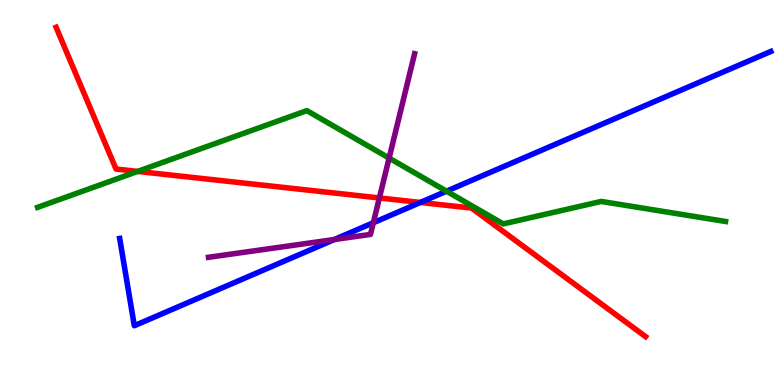[{'lines': ['blue', 'red'], 'intersections': [{'x': 5.42, 'y': 4.74}]}, {'lines': ['green', 'red'], 'intersections': [{'x': 1.78, 'y': 5.55}]}, {'lines': ['purple', 'red'], 'intersections': [{'x': 4.9, 'y': 4.86}]}, {'lines': ['blue', 'green'], 'intersections': [{'x': 5.76, 'y': 5.03}]}, {'lines': ['blue', 'purple'], 'intersections': [{'x': 4.31, 'y': 3.78}, {'x': 4.82, 'y': 4.21}]}, {'lines': ['green', 'purple'], 'intersections': [{'x': 5.02, 'y': 5.89}]}]